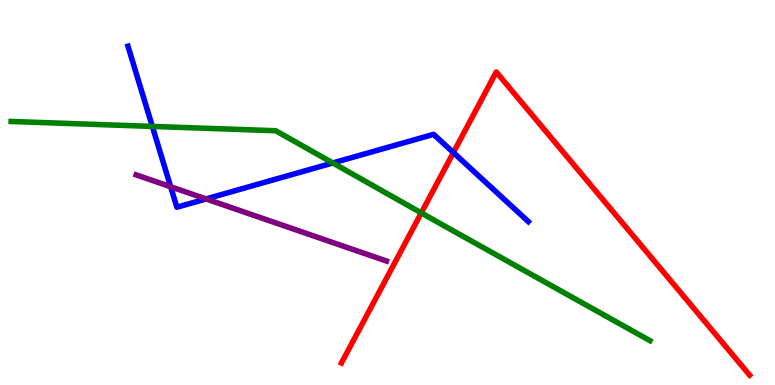[{'lines': ['blue', 'red'], 'intersections': [{'x': 5.85, 'y': 6.04}]}, {'lines': ['green', 'red'], 'intersections': [{'x': 5.44, 'y': 4.47}]}, {'lines': ['purple', 'red'], 'intersections': []}, {'lines': ['blue', 'green'], 'intersections': [{'x': 1.97, 'y': 6.72}, {'x': 4.29, 'y': 5.77}]}, {'lines': ['blue', 'purple'], 'intersections': [{'x': 2.2, 'y': 5.15}, {'x': 2.66, 'y': 4.83}]}, {'lines': ['green', 'purple'], 'intersections': []}]